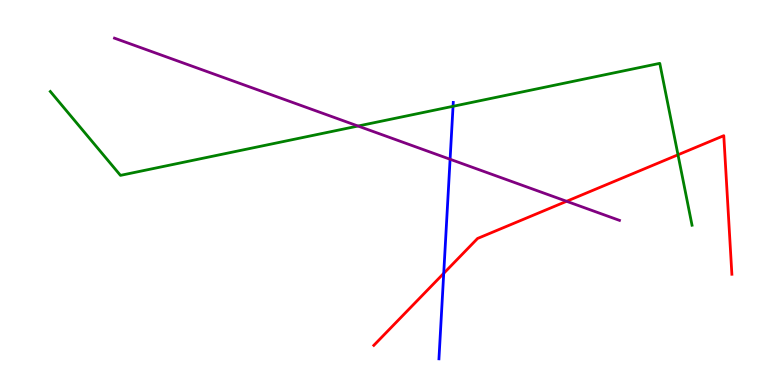[{'lines': ['blue', 'red'], 'intersections': [{'x': 5.73, 'y': 2.9}]}, {'lines': ['green', 'red'], 'intersections': [{'x': 8.75, 'y': 5.98}]}, {'lines': ['purple', 'red'], 'intersections': [{'x': 7.31, 'y': 4.77}]}, {'lines': ['blue', 'green'], 'intersections': [{'x': 5.85, 'y': 7.24}]}, {'lines': ['blue', 'purple'], 'intersections': [{'x': 5.81, 'y': 5.86}]}, {'lines': ['green', 'purple'], 'intersections': [{'x': 4.62, 'y': 6.73}]}]